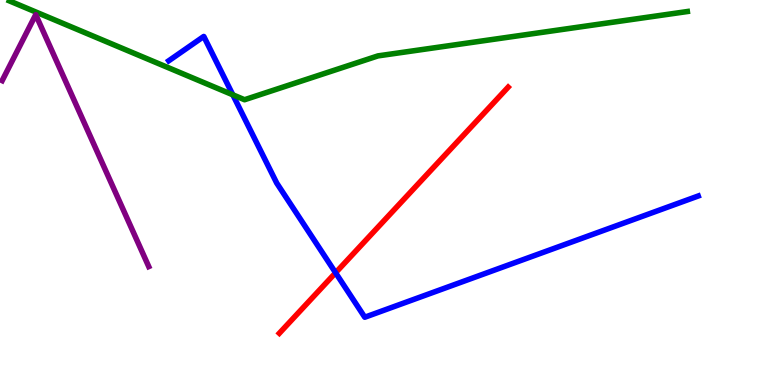[{'lines': ['blue', 'red'], 'intersections': [{'x': 4.33, 'y': 2.92}]}, {'lines': ['green', 'red'], 'intersections': []}, {'lines': ['purple', 'red'], 'intersections': []}, {'lines': ['blue', 'green'], 'intersections': [{'x': 3.0, 'y': 7.54}]}, {'lines': ['blue', 'purple'], 'intersections': []}, {'lines': ['green', 'purple'], 'intersections': []}]